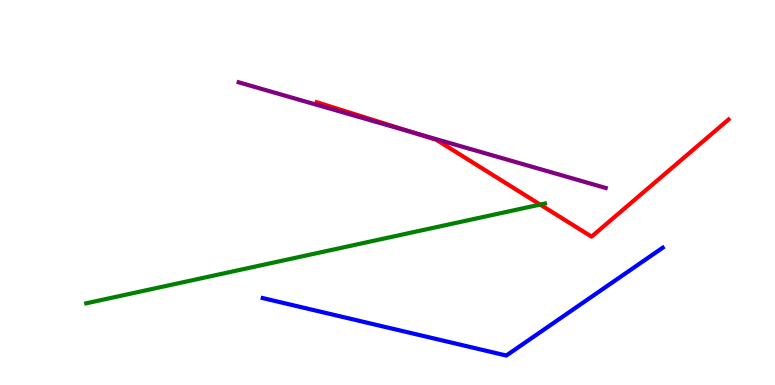[{'lines': ['blue', 'red'], 'intersections': []}, {'lines': ['green', 'red'], 'intersections': [{'x': 6.97, 'y': 4.69}]}, {'lines': ['purple', 'red'], 'intersections': [{'x': 5.33, 'y': 6.56}]}, {'lines': ['blue', 'green'], 'intersections': []}, {'lines': ['blue', 'purple'], 'intersections': []}, {'lines': ['green', 'purple'], 'intersections': []}]